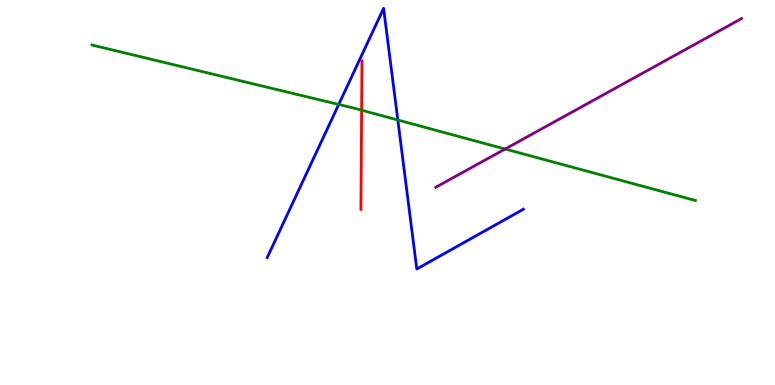[{'lines': ['blue', 'red'], 'intersections': []}, {'lines': ['green', 'red'], 'intersections': [{'x': 4.67, 'y': 7.14}]}, {'lines': ['purple', 'red'], 'intersections': []}, {'lines': ['blue', 'green'], 'intersections': [{'x': 4.37, 'y': 7.29}, {'x': 5.13, 'y': 6.88}]}, {'lines': ['blue', 'purple'], 'intersections': []}, {'lines': ['green', 'purple'], 'intersections': [{'x': 6.52, 'y': 6.13}]}]